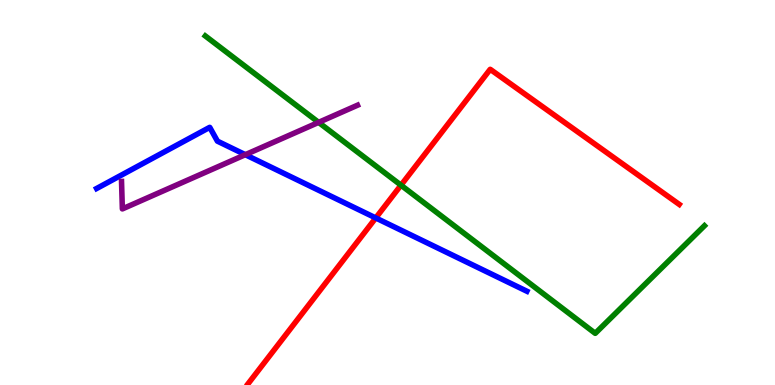[{'lines': ['blue', 'red'], 'intersections': [{'x': 4.85, 'y': 4.34}]}, {'lines': ['green', 'red'], 'intersections': [{'x': 5.17, 'y': 5.19}]}, {'lines': ['purple', 'red'], 'intersections': []}, {'lines': ['blue', 'green'], 'intersections': []}, {'lines': ['blue', 'purple'], 'intersections': [{'x': 3.17, 'y': 5.98}]}, {'lines': ['green', 'purple'], 'intersections': [{'x': 4.11, 'y': 6.82}]}]